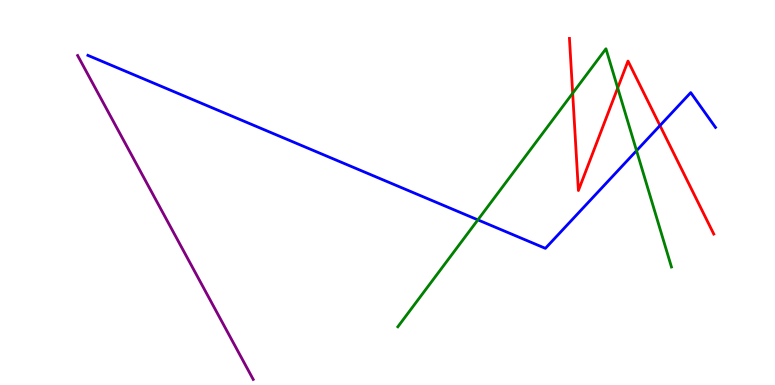[{'lines': ['blue', 'red'], 'intersections': [{'x': 8.52, 'y': 6.74}]}, {'lines': ['green', 'red'], 'intersections': [{'x': 7.39, 'y': 7.58}, {'x': 7.97, 'y': 7.72}]}, {'lines': ['purple', 'red'], 'intersections': []}, {'lines': ['blue', 'green'], 'intersections': [{'x': 6.17, 'y': 4.29}, {'x': 8.21, 'y': 6.09}]}, {'lines': ['blue', 'purple'], 'intersections': []}, {'lines': ['green', 'purple'], 'intersections': []}]